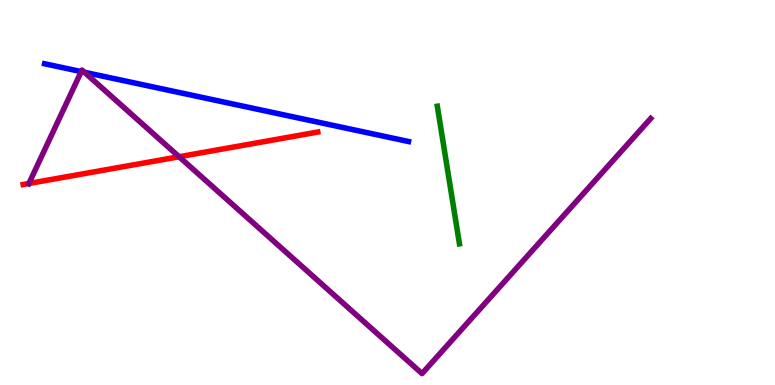[{'lines': ['blue', 'red'], 'intersections': []}, {'lines': ['green', 'red'], 'intersections': []}, {'lines': ['purple', 'red'], 'intersections': [{'x': 0.373, 'y': 5.23}, {'x': 2.31, 'y': 5.93}]}, {'lines': ['blue', 'green'], 'intersections': []}, {'lines': ['blue', 'purple'], 'intersections': [{'x': 1.05, 'y': 8.14}, {'x': 1.09, 'y': 8.12}]}, {'lines': ['green', 'purple'], 'intersections': []}]